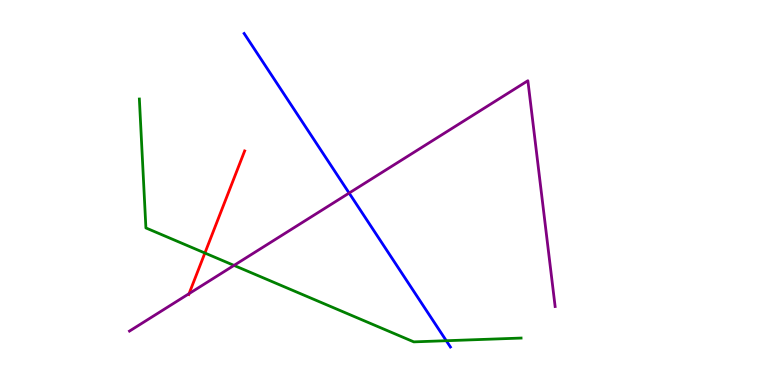[{'lines': ['blue', 'red'], 'intersections': []}, {'lines': ['green', 'red'], 'intersections': [{'x': 2.64, 'y': 3.43}]}, {'lines': ['purple', 'red'], 'intersections': [{'x': 2.44, 'y': 2.37}]}, {'lines': ['blue', 'green'], 'intersections': [{'x': 5.76, 'y': 1.15}]}, {'lines': ['blue', 'purple'], 'intersections': [{'x': 4.5, 'y': 4.99}]}, {'lines': ['green', 'purple'], 'intersections': [{'x': 3.02, 'y': 3.11}]}]